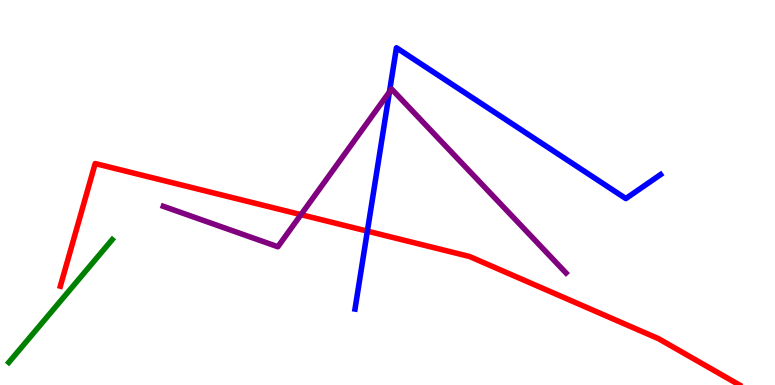[{'lines': ['blue', 'red'], 'intersections': [{'x': 4.74, 'y': 4.0}]}, {'lines': ['green', 'red'], 'intersections': []}, {'lines': ['purple', 'red'], 'intersections': [{'x': 3.88, 'y': 4.42}]}, {'lines': ['blue', 'green'], 'intersections': []}, {'lines': ['blue', 'purple'], 'intersections': [{'x': 5.02, 'y': 7.61}]}, {'lines': ['green', 'purple'], 'intersections': []}]